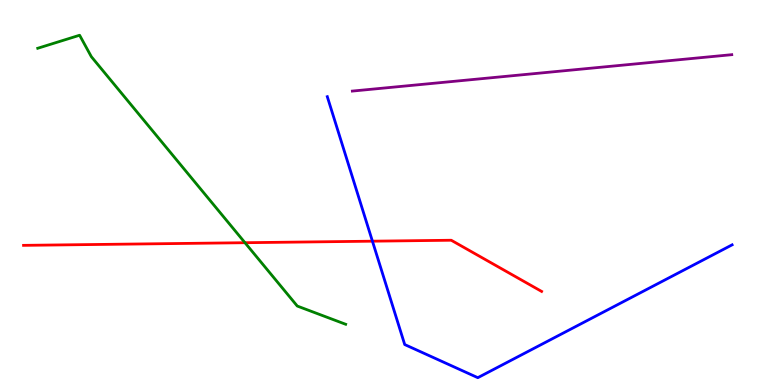[{'lines': ['blue', 'red'], 'intersections': [{'x': 4.81, 'y': 3.74}]}, {'lines': ['green', 'red'], 'intersections': [{'x': 3.16, 'y': 3.7}]}, {'lines': ['purple', 'red'], 'intersections': []}, {'lines': ['blue', 'green'], 'intersections': []}, {'lines': ['blue', 'purple'], 'intersections': []}, {'lines': ['green', 'purple'], 'intersections': []}]